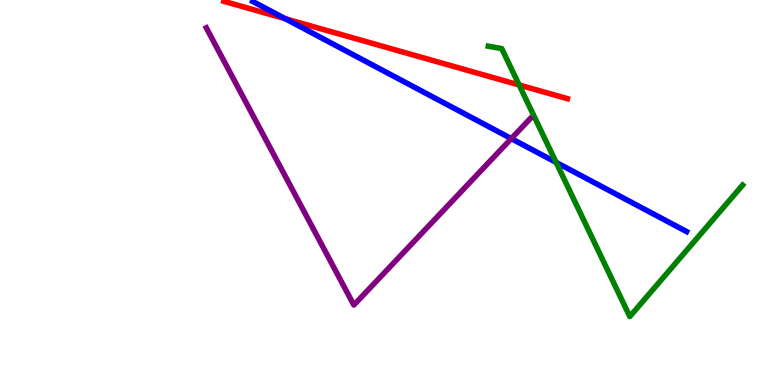[{'lines': ['blue', 'red'], 'intersections': [{'x': 3.68, 'y': 9.51}]}, {'lines': ['green', 'red'], 'intersections': [{'x': 6.7, 'y': 7.79}]}, {'lines': ['purple', 'red'], 'intersections': []}, {'lines': ['blue', 'green'], 'intersections': [{'x': 7.18, 'y': 5.78}]}, {'lines': ['blue', 'purple'], 'intersections': [{'x': 6.6, 'y': 6.4}]}, {'lines': ['green', 'purple'], 'intersections': []}]